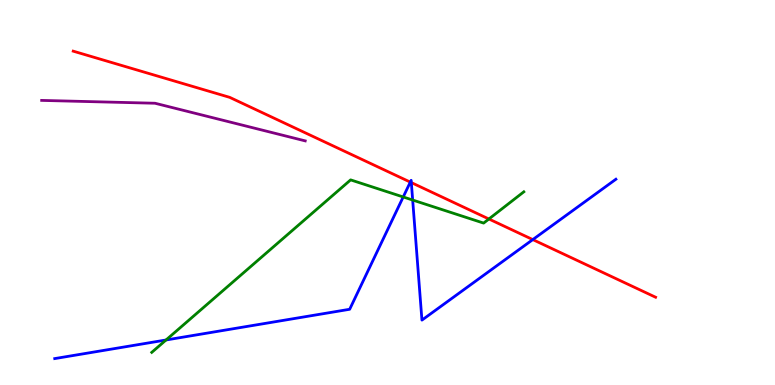[{'lines': ['blue', 'red'], 'intersections': [{'x': 5.29, 'y': 5.27}, {'x': 5.31, 'y': 5.26}, {'x': 6.87, 'y': 3.78}]}, {'lines': ['green', 'red'], 'intersections': [{'x': 6.31, 'y': 4.31}]}, {'lines': ['purple', 'red'], 'intersections': []}, {'lines': ['blue', 'green'], 'intersections': [{'x': 2.14, 'y': 1.17}, {'x': 5.2, 'y': 4.88}, {'x': 5.32, 'y': 4.8}]}, {'lines': ['blue', 'purple'], 'intersections': []}, {'lines': ['green', 'purple'], 'intersections': []}]